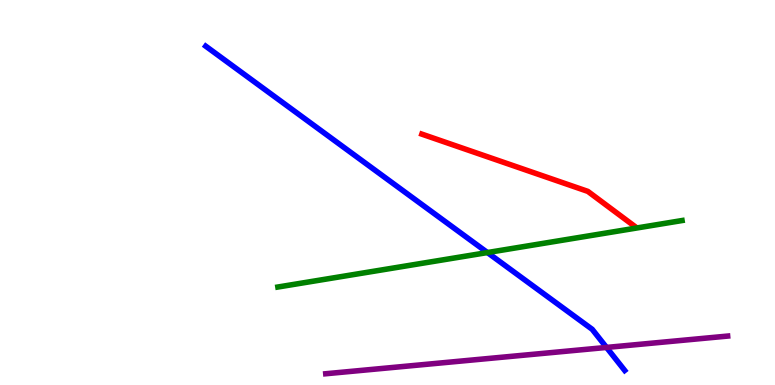[{'lines': ['blue', 'red'], 'intersections': []}, {'lines': ['green', 'red'], 'intersections': []}, {'lines': ['purple', 'red'], 'intersections': []}, {'lines': ['blue', 'green'], 'intersections': [{'x': 6.29, 'y': 3.44}]}, {'lines': ['blue', 'purple'], 'intersections': [{'x': 7.83, 'y': 0.976}]}, {'lines': ['green', 'purple'], 'intersections': []}]